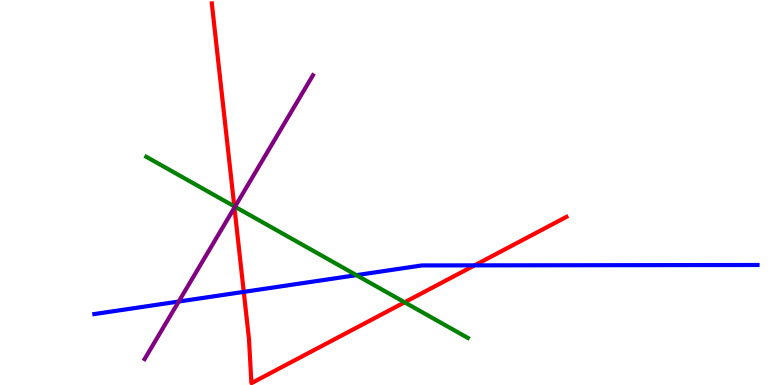[{'lines': ['blue', 'red'], 'intersections': [{'x': 3.15, 'y': 2.42}, {'x': 6.12, 'y': 3.11}]}, {'lines': ['green', 'red'], 'intersections': [{'x': 3.02, 'y': 4.64}, {'x': 5.22, 'y': 2.15}]}, {'lines': ['purple', 'red'], 'intersections': [{'x': 3.02, 'y': 4.61}]}, {'lines': ['blue', 'green'], 'intersections': [{'x': 4.6, 'y': 2.85}]}, {'lines': ['blue', 'purple'], 'intersections': [{'x': 2.31, 'y': 2.17}]}, {'lines': ['green', 'purple'], 'intersections': [{'x': 3.03, 'y': 4.63}]}]